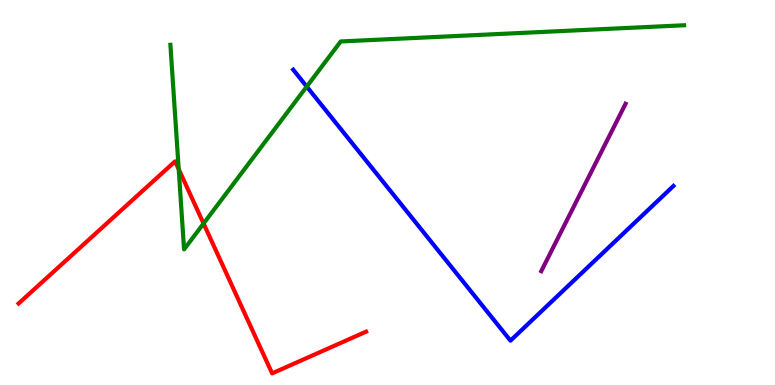[{'lines': ['blue', 'red'], 'intersections': []}, {'lines': ['green', 'red'], 'intersections': [{'x': 2.31, 'y': 5.61}, {'x': 2.63, 'y': 4.19}]}, {'lines': ['purple', 'red'], 'intersections': []}, {'lines': ['blue', 'green'], 'intersections': [{'x': 3.96, 'y': 7.75}]}, {'lines': ['blue', 'purple'], 'intersections': []}, {'lines': ['green', 'purple'], 'intersections': []}]